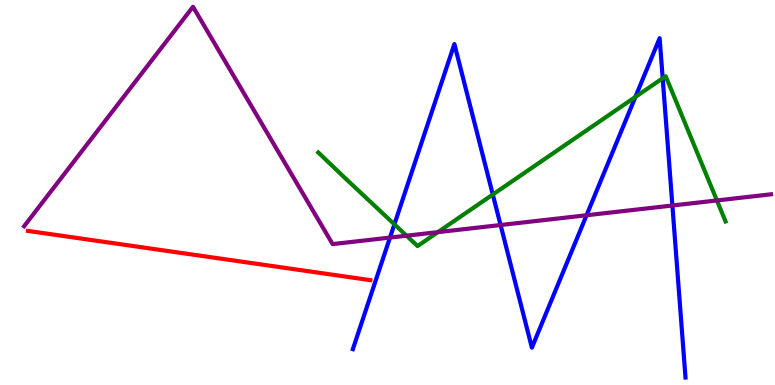[{'lines': ['blue', 'red'], 'intersections': []}, {'lines': ['green', 'red'], 'intersections': []}, {'lines': ['purple', 'red'], 'intersections': []}, {'lines': ['blue', 'green'], 'intersections': [{'x': 5.09, 'y': 4.17}, {'x': 6.36, 'y': 4.95}, {'x': 8.2, 'y': 7.48}, {'x': 8.55, 'y': 7.97}]}, {'lines': ['blue', 'purple'], 'intersections': [{'x': 5.03, 'y': 3.83}, {'x': 6.46, 'y': 4.16}, {'x': 7.57, 'y': 4.41}, {'x': 8.68, 'y': 4.66}]}, {'lines': ['green', 'purple'], 'intersections': [{'x': 5.25, 'y': 3.88}, {'x': 5.65, 'y': 3.97}, {'x': 9.25, 'y': 4.79}]}]